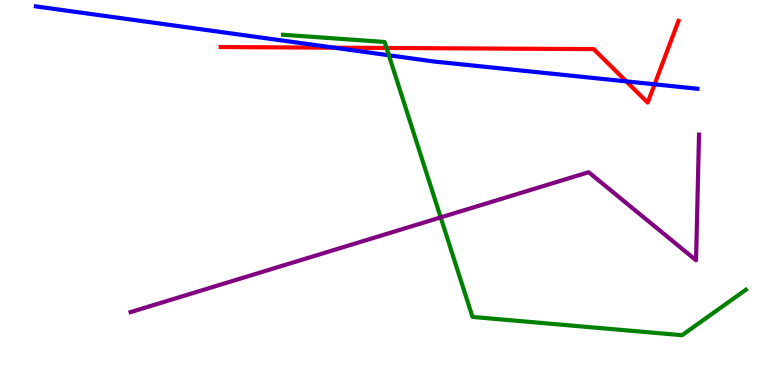[{'lines': ['blue', 'red'], 'intersections': [{'x': 4.31, 'y': 8.76}, {'x': 8.08, 'y': 7.89}, {'x': 8.45, 'y': 7.81}]}, {'lines': ['green', 'red'], 'intersections': [{'x': 4.99, 'y': 8.75}]}, {'lines': ['purple', 'red'], 'intersections': []}, {'lines': ['blue', 'green'], 'intersections': [{'x': 5.02, 'y': 8.56}]}, {'lines': ['blue', 'purple'], 'intersections': []}, {'lines': ['green', 'purple'], 'intersections': [{'x': 5.69, 'y': 4.35}]}]